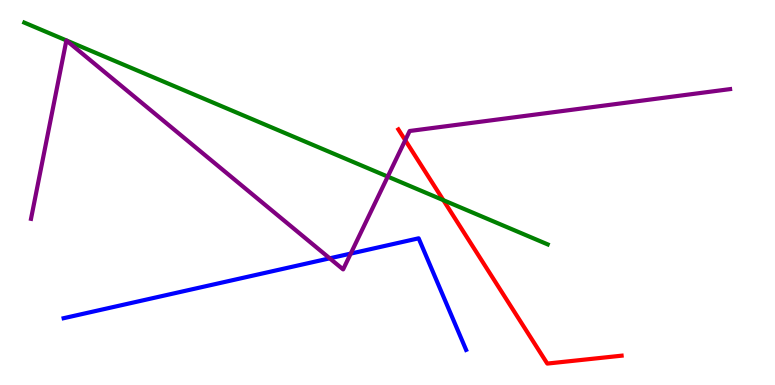[{'lines': ['blue', 'red'], 'intersections': []}, {'lines': ['green', 'red'], 'intersections': [{'x': 5.72, 'y': 4.8}]}, {'lines': ['purple', 'red'], 'intersections': [{'x': 5.23, 'y': 6.36}]}, {'lines': ['blue', 'green'], 'intersections': []}, {'lines': ['blue', 'purple'], 'intersections': [{'x': 4.25, 'y': 3.29}, {'x': 4.53, 'y': 3.41}]}, {'lines': ['green', 'purple'], 'intersections': [{'x': 5.0, 'y': 5.41}]}]